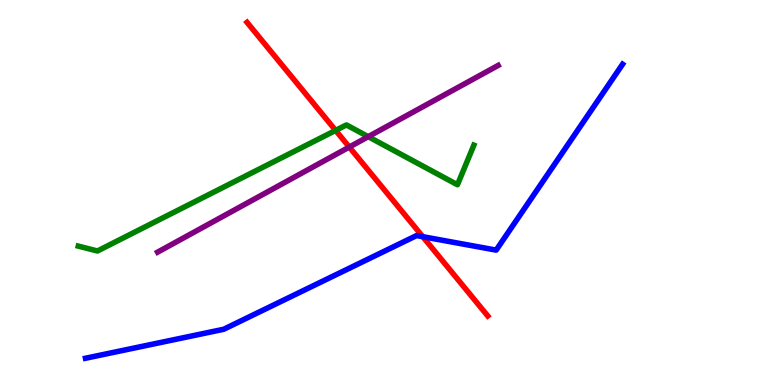[{'lines': ['blue', 'red'], 'intersections': [{'x': 5.46, 'y': 3.85}]}, {'lines': ['green', 'red'], 'intersections': [{'x': 4.33, 'y': 6.61}]}, {'lines': ['purple', 'red'], 'intersections': [{'x': 4.51, 'y': 6.18}]}, {'lines': ['blue', 'green'], 'intersections': []}, {'lines': ['blue', 'purple'], 'intersections': []}, {'lines': ['green', 'purple'], 'intersections': [{'x': 4.75, 'y': 6.45}]}]